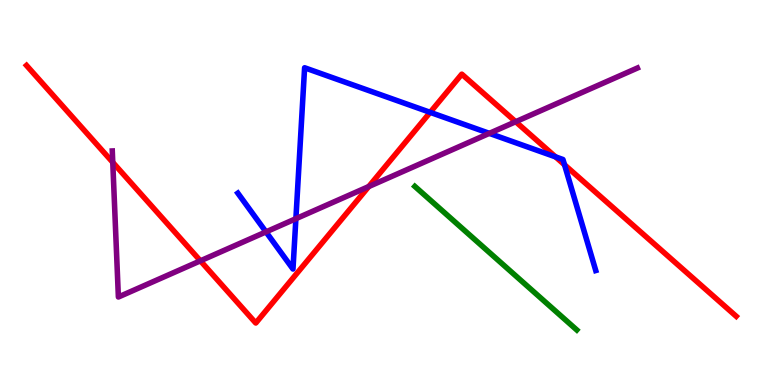[{'lines': ['blue', 'red'], 'intersections': [{'x': 5.55, 'y': 7.08}, {'x': 7.17, 'y': 5.93}, {'x': 7.28, 'y': 5.72}]}, {'lines': ['green', 'red'], 'intersections': []}, {'lines': ['purple', 'red'], 'intersections': [{'x': 1.45, 'y': 5.78}, {'x': 2.59, 'y': 3.23}, {'x': 4.76, 'y': 5.15}, {'x': 6.65, 'y': 6.84}]}, {'lines': ['blue', 'green'], 'intersections': []}, {'lines': ['blue', 'purple'], 'intersections': [{'x': 3.43, 'y': 3.98}, {'x': 3.82, 'y': 4.32}, {'x': 6.31, 'y': 6.54}]}, {'lines': ['green', 'purple'], 'intersections': []}]